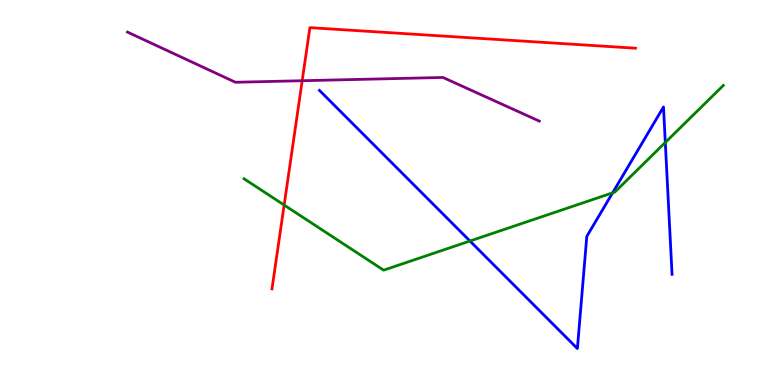[{'lines': ['blue', 'red'], 'intersections': []}, {'lines': ['green', 'red'], 'intersections': [{'x': 3.67, 'y': 4.67}]}, {'lines': ['purple', 'red'], 'intersections': [{'x': 3.9, 'y': 7.9}]}, {'lines': ['blue', 'green'], 'intersections': [{'x': 6.06, 'y': 3.74}, {'x': 7.9, 'y': 4.99}, {'x': 8.58, 'y': 6.3}]}, {'lines': ['blue', 'purple'], 'intersections': []}, {'lines': ['green', 'purple'], 'intersections': []}]